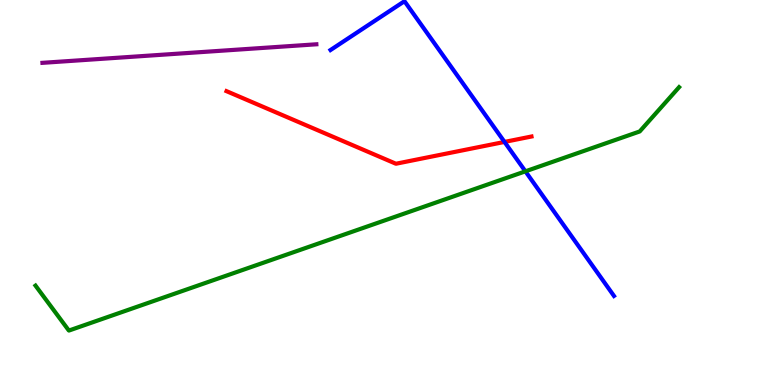[{'lines': ['blue', 'red'], 'intersections': [{'x': 6.51, 'y': 6.31}]}, {'lines': ['green', 'red'], 'intersections': []}, {'lines': ['purple', 'red'], 'intersections': []}, {'lines': ['blue', 'green'], 'intersections': [{'x': 6.78, 'y': 5.55}]}, {'lines': ['blue', 'purple'], 'intersections': []}, {'lines': ['green', 'purple'], 'intersections': []}]